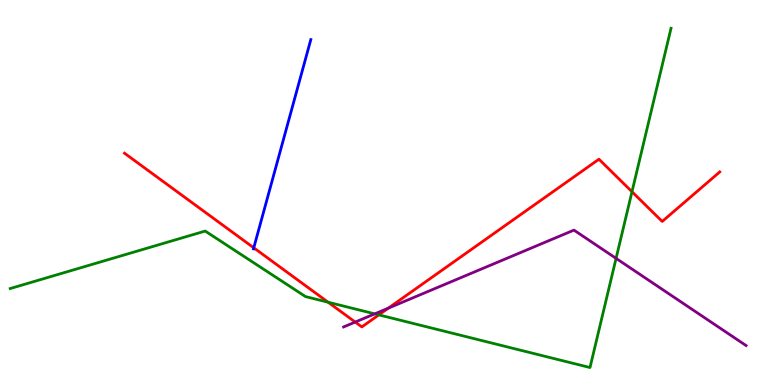[{'lines': ['blue', 'red'], 'intersections': [{'x': 3.27, 'y': 3.56}]}, {'lines': ['green', 'red'], 'intersections': [{'x': 4.23, 'y': 2.15}, {'x': 4.89, 'y': 1.82}, {'x': 8.15, 'y': 5.02}]}, {'lines': ['purple', 'red'], 'intersections': [{'x': 4.58, 'y': 1.63}, {'x': 5.01, 'y': 2.0}]}, {'lines': ['blue', 'green'], 'intersections': []}, {'lines': ['blue', 'purple'], 'intersections': []}, {'lines': ['green', 'purple'], 'intersections': [{'x': 4.84, 'y': 1.85}, {'x': 7.95, 'y': 3.29}]}]